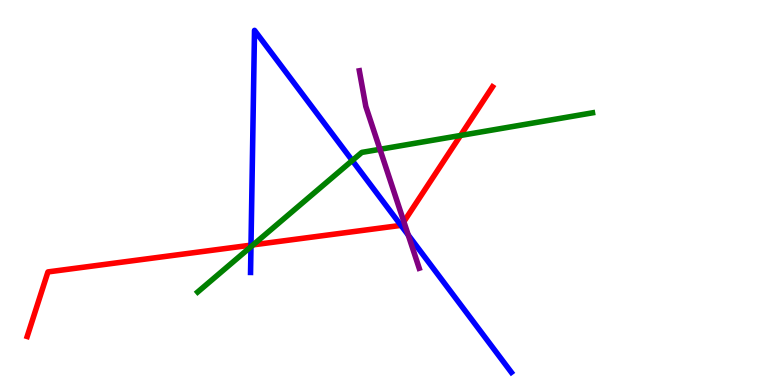[{'lines': ['blue', 'red'], 'intersections': [{'x': 3.24, 'y': 3.63}, {'x': 5.17, 'y': 4.15}]}, {'lines': ['green', 'red'], 'intersections': [{'x': 3.27, 'y': 3.64}, {'x': 5.94, 'y': 6.48}]}, {'lines': ['purple', 'red'], 'intersections': [{'x': 5.21, 'y': 4.24}]}, {'lines': ['blue', 'green'], 'intersections': [{'x': 3.24, 'y': 3.59}, {'x': 4.55, 'y': 5.83}]}, {'lines': ['blue', 'purple'], 'intersections': [{'x': 5.27, 'y': 3.89}]}, {'lines': ['green', 'purple'], 'intersections': [{'x': 4.9, 'y': 6.12}]}]